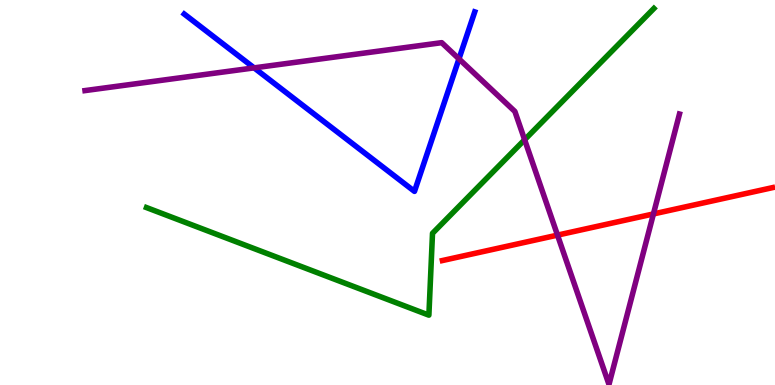[{'lines': ['blue', 'red'], 'intersections': []}, {'lines': ['green', 'red'], 'intersections': []}, {'lines': ['purple', 'red'], 'intersections': [{'x': 7.19, 'y': 3.89}, {'x': 8.43, 'y': 4.44}]}, {'lines': ['blue', 'green'], 'intersections': []}, {'lines': ['blue', 'purple'], 'intersections': [{'x': 3.28, 'y': 8.24}, {'x': 5.92, 'y': 8.47}]}, {'lines': ['green', 'purple'], 'intersections': [{'x': 6.77, 'y': 6.37}]}]